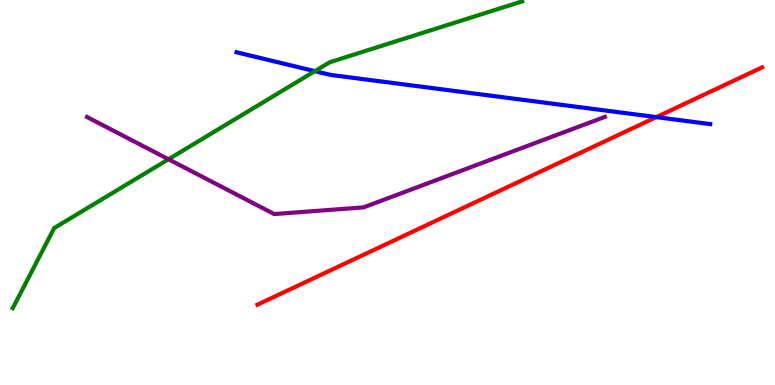[{'lines': ['blue', 'red'], 'intersections': [{'x': 8.47, 'y': 6.96}]}, {'lines': ['green', 'red'], 'intersections': []}, {'lines': ['purple', 'red'], 'intersections': []}, {'lines': ['blue', 'green'], 'intersections': [{'x': 4.06, 'y': 8.15}]}, {'lines': ['blue', 'purple'], 'intersections': []}, {'lines': ['green', 'purple'], 'intersections': [{'x': 2.17, 'y': 5.86}]}]